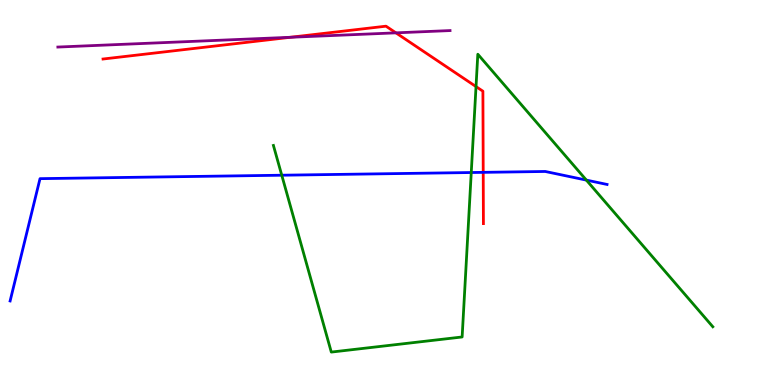[{'lines': ['blue', 'red'], 'intersections': [{'x': 6.24, 'y': 5.52}]}, {'lines': ['green', 'red'], 'intersections': [{'x': 6.14, 'y': 7.75}]}, {'lines': ['purple', 'red'], 'intersections': [{'x': 3.75, 'y': 9.03}, {'x': 5.11, 'y': 9.15}]}, {'lines': ['blue', 'green'], 'intersections': [{'x': 3.64, 'y': 5.45}, {'x': 6.08, 'y': 5.52}, {'x': 7.57, 'y': 5.32}]}, {'lines': ['blue', 'purple'], 'intersections': []}, {'lines': ['green', 'purple'], 'intersections': []}]